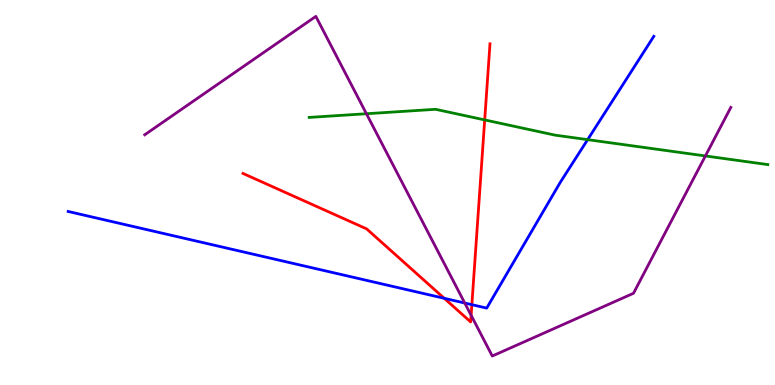[{'lines': ['blue', 'red'], 'intersections': [{'x': 5.73, 'y': 2.25}, {'x': 6.09, 'y': 2.09}]}, {'lines': ['green', 'red'], 'intersections': [{'x': 6.25, 'y': 6.89}]}, {'lines': ['purple', 'red'], 'intersections': [{'x': 6.08, 'y': 1.81}]}, {'lines': ['blue', 'green'], 'intersections': [{'x': 7.58, 'y': 6.37}]}, {'lines': ['blue', 'purple'], 'intersections': [{'x': 6.0, 'y': 2.13}]}, {'lines': ['green', 'purple'], 'intersections': [{'x': 4.73, 'y': 7.05}, {'x': 9.1, 'y': 5.95}]}]